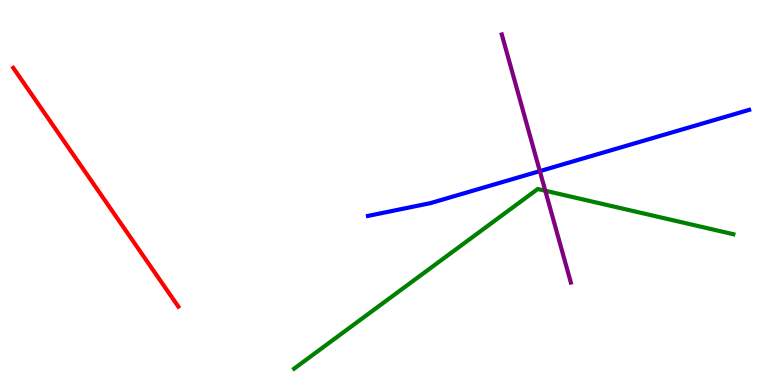[{'lines': ['blue', 'red'], 'intersections': []}, {'lines': ['green', 'red'], 'intersections': []}, {'lines': ['purple', 'red'], 'intersections': []}, {'lines': ['blue', 'green'], 'intersections': []}, {'lines': ['blue', 'purple'], 'intersections': [{'x': 6.97, 'y': 5.56}]}, {'lines': ['green', 'purple'], 'intersections': [{'x': 7.04, 'y': 5.05}]}]